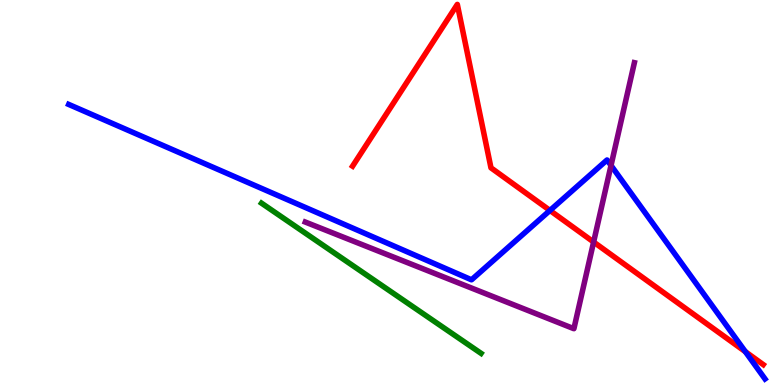[{'lines': ['blue', 'red'], 'intersections': [{'x': 7.1, 'y': 4.53}, {'x': 9.62, 'y': 0.866}]}, {'lines': ['green', 'red'], 'intersections': []}, {'lines': ['purple', 'red'], 'intersections': [{'x': 7.66, 'y': 3.71}]}, {'lines': ['blue', 'green'], 'intersections': []}, {'lines': ['blue', 'purple'], 'intersections': [{'x': 7.88, 'y': 5.7}]}, {'lines': ['green', 'purple'], 'intersections': []}]